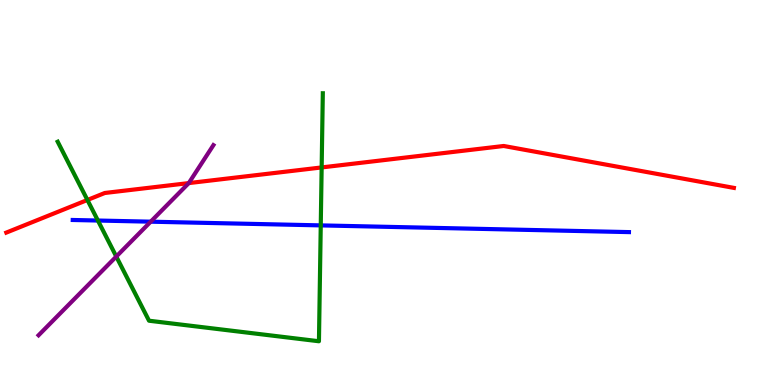[{'lines': ['blue', 'red'], 'intersections': []}, {'lines': ['green', 'red'], 'intersections': [{'x': 1.13, 'y': 4.81}, {'x': 4.15, 'y': 5.65}]}, {'lines': ['purple', 'red'], 'intersections': [{'x': 2.44, 'y': 5.24}]}, {'lines': ['blue', 'green'], 'intersections': [{'x': 1.26, 'y': 4.27}, {'x': 4.14, 'y': 4.15}]}, {'lines': ['blue', 'purple'], 'intersections': [{'x': 1.94, 'y': 4.24}]}, {'lines': ['green', 'purple'], 'intersections': [{'x': 1.5, 'y': 3.34}]}]